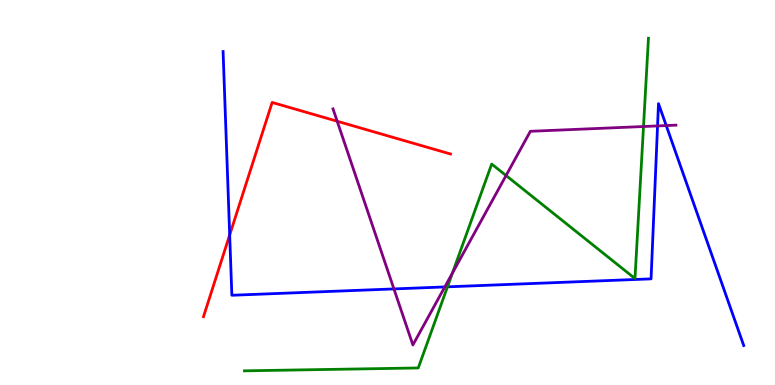[{'lines': ['blue', 'red'], 'intersections': [{'x': 2.96, 'y': 3.9}]}, {'lines': ['green', 'red'], 'intersections': []}, {'lines': ['purple', 'red'], 'intersections': [{'x': 4.35, 'y': 6.85}]}, {'lines': ['blue', 'green'], 'intersections': [{'x': 5.77, 'y': 2.55}]}, {'lines': ['blue', 'purple'], 'intersections': [{'x': 5.08, 'y': 2.5}, {'x': 5.74, 'y': 2.55}, {'x': 8.48, 'y': 6.73}, {'x': 8.6, 'y': 6.74}]}, {'lines': ['green', 'purple'], 'intersections': [{'x': 5.84, 'y': 2.91}, {'x': 6.53, 'y': 5.44}, {'x': 8.3, 'y': 6.71}]}]